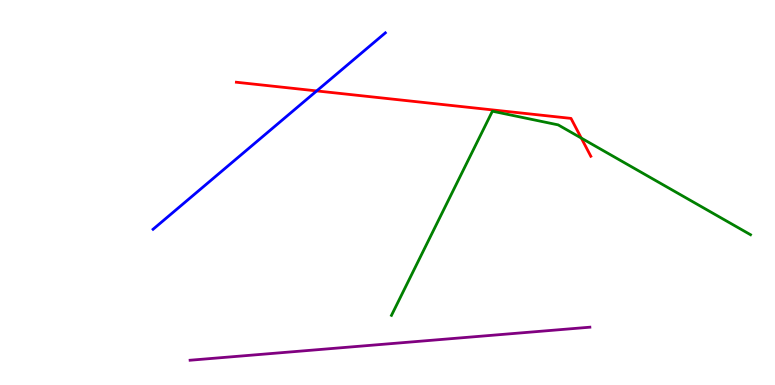[{'lines': ['blue', 'red'], 'intersections': [{'x': 4.09, 'y': 7.64}]}, {'lines': ['green', 'red'], 'intersections': [{'x': 7.5, 'y': 6.41}]}, {'lines': ['purple', 'red'], 'intersections': []}, {'lines': ['blue', 'green'], 'intersections': []}, {'lines': ['blue', 'purple'], 'intersections': []}, {'lines': ['green', 'purple'], 'intersections': []}]